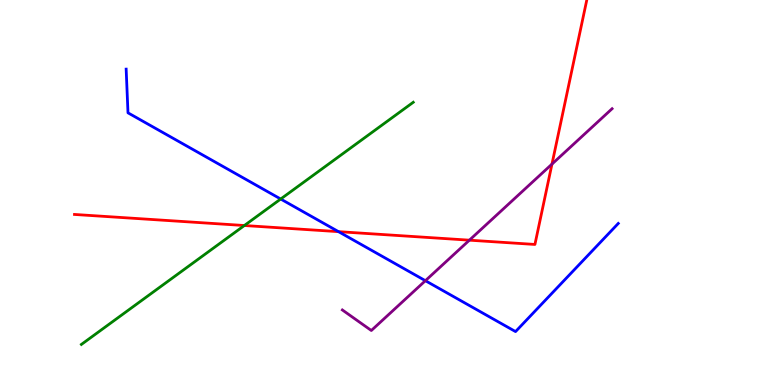[{'lines': ['blue', 'red'], 'intersections': [{'x': 4.37, 'y': 3.98}]}, {'lines': ['green', 'red'], 'intersections': [{'x': 3.15, 'y': 4.14}]}, {'lines': ['purple', 'red'], 'intersections': [{'x': 6.06, 'y': 3.76}, {'x': 7.12, 'y': 5.74}]}, {'lines': ['blue', 'green'], 'intersections': [{'x': 3.62, 'y': 4.83}]}, {'lines': ['blue', 'purple'], 'intersections': [{'x': 5.49, 'y': 2.71}]}, {'lines': ['green', 'purple'], 'intersections': []}]